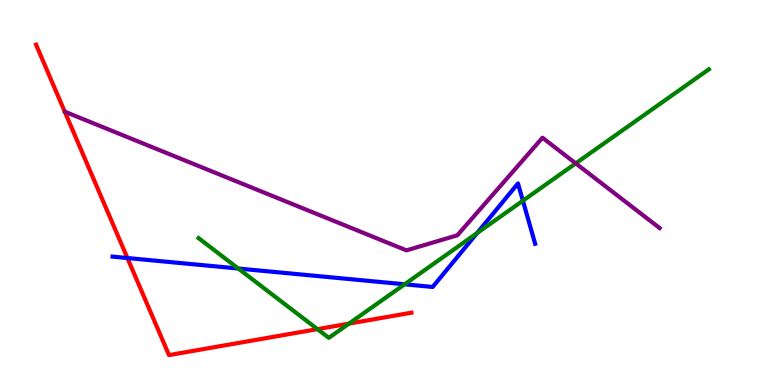[{'lines': ['blue', 'red'], 'intersections': [{'x': 1.64, 'y': 3.3}]}, {'lines': ['green', 'red'], 'intersections': [{'x': 4.1, 'y': 1.45}, {'x': 4.5, 'y': 1.59}]}, {'lines': ['purple', 'red'], 'intersections': []}, {'lines': ['blue', 'green'], 'intersections': [{'x': 3.07, 'y': 3.03}, {'x': 5.22, 'y': 2.62}, {'x': 6.16, 'y': 3.95}, {'x': 6.75, 'y': 4.79}]}, {'lines': ['blue', 'purple'], 'intersections': []}, {'lines': ['green', 'purple'], 'intersections': [{'x': 7.43, 'y': 5.76}]}]